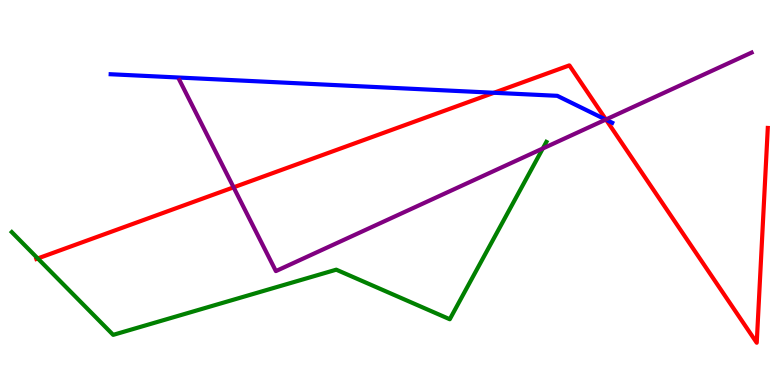[{'lines': ['blue', 'red'], 'intersections': [{'x': 6.37, 'y': 7.59}, {'x': 7.82, 'y': 6.89}]}, {'lines': ['green', 'red'], 'intersections': [{'x': 0.487, 'y': 3.29}]}, {'lines': ['purple', 'red'], 'intersections': [{'x': 3.01, 'y': 5.13}, {'x': 7.82, 'y': 6.9}]}, {'lines': ['blue', 'green'], 'intersections': []}, {'lines': ['blue', 'purple'], 'intersections': [{'x': 7.82, 'y': 6.89}]}, {'lines': ['green', 'purple'], 'intersections': [{'x': 7.0, 'y': 6.14}]}]